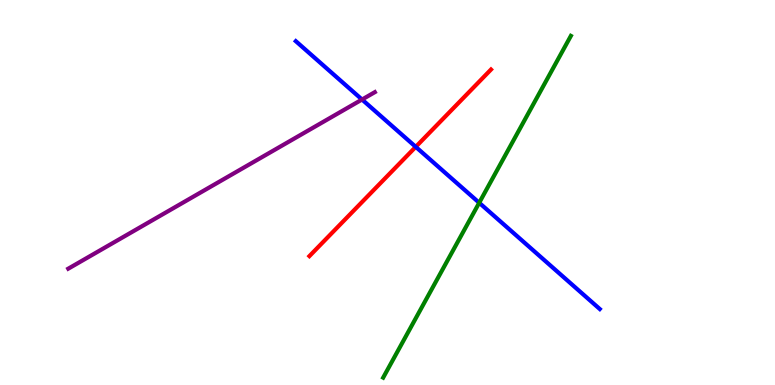[{'lines': ['blue', 'red'], 'intersections': [{'x': 5.36, 'y': 6.19}]}, {'lines': ['green', 'red'], 'intersections': []}, {'lines': ['purple', 'red'], 'intersections': []}, {'lines': ['blue', 'green'], 'intersections': [{'x': 6.18, 'y': 4.73}]}, {'lines': ['blue', 'purple'], 'intersections': [{'x': 4.67, 'y': 7.41}]}, {'lines': ['green', 'purple'], 'intersections': []}]